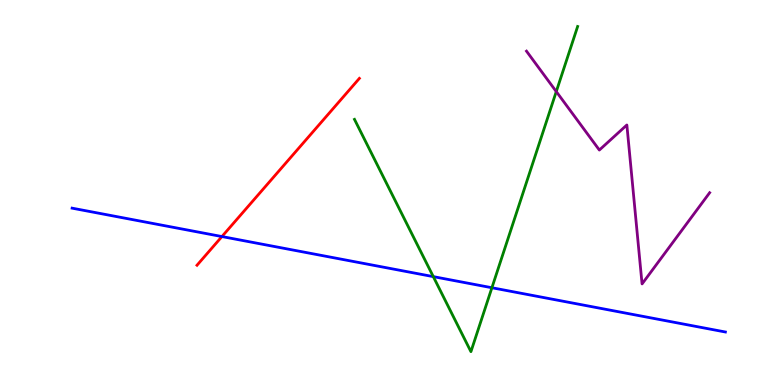[{'lines': ['blue', 'red'], 'intersections': [{'x': 2.86, 'y': 3.86}]}, {'lines': ['green', 'red'], 'intersections': []}, {'lines': ['purple', 'red'], 'intersections': []}, {'lines': ['blue', 'green'], 'intersections': [{'x': 5.59, 'y': 2.81}, {'x': 6.35, 'y': 2.53}]}, {'lines': ['blue', 'purple'], 'intersections': []}, {'lines': ['green', 'purple'], 'intersections': [{'x': 7.18, 'y': 7.62}]}]